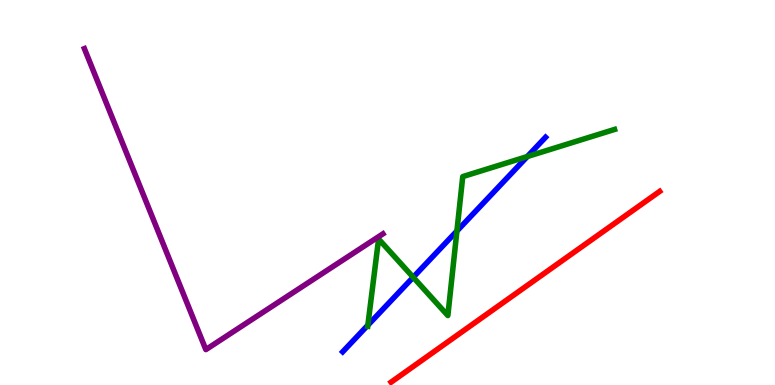[{'lines': ['blue', 'red'], 'intersections': []}, {'lines': ['green', 'red'], 'intersections': []}, {'lines': ['purple', 'red'], 'intersections': []}, {'lines': ['blue', 'green'], 'intersections': [{'x': 4.75, 'y': 1.55}, {'x': 5.33, 'y': 2.8}, {'x': 5.9, 'y': 4.0}, {'x': 6.8, 'y': 5.93}]}, {'lines': ['blue', 'purple'], 'intersections': []}, {'lines': ['green', 'purple'], 'intersections': []}]